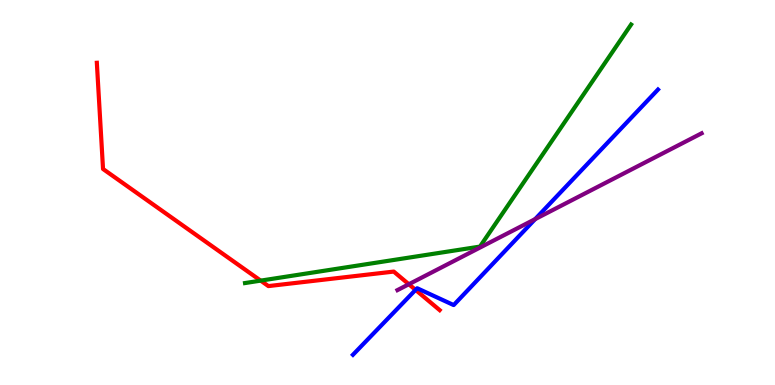[{'lines': ['blue', 'red'], 'intersections': [{'x': 5.36, 'y': 2.47}]}, {'lines': ['green', 'red'], 'intersections': [{'x': 3.36, 'y': 2.71}]}, {'lines': ['purple', 'red'], 'intersections': [{'x': 5.28, 'y': 2.62}]}, {'lines': ['blue', 'green'], 'intersections': []}, {'lines': ['blue', 'purple'], 'intersections': [{'x': 6.91, 'y': 4.31}]}, {'lines': ['green', 'purple'], 'intersections': []}]